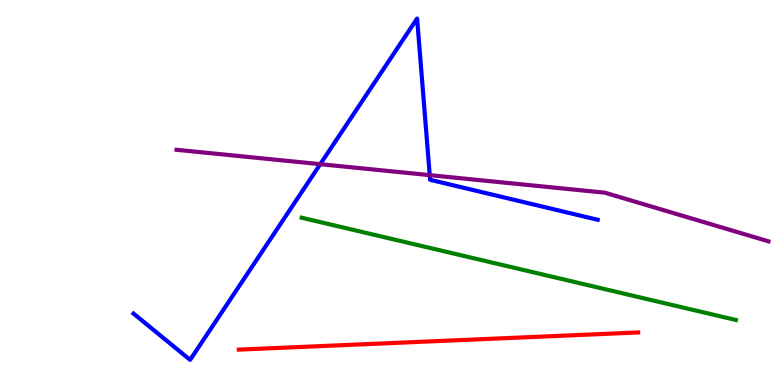[{'lines': ['blue', 'red'], 'intersections': []}, {'lines': ['green', 'red'], 'intersections': []}, {'lines': ['purple', 'red'], 'intersections': []}, {'lines': ['blue', 'green'], 'intersections': []}, {'lines': ['blue', 'purple'], 'intersections': [{'x': 4.13, 'y': 5.74}, {'x': 5.54, 'y': 5.45}]}, {'lines': ['green', 'purple'], 'intersections': []}]